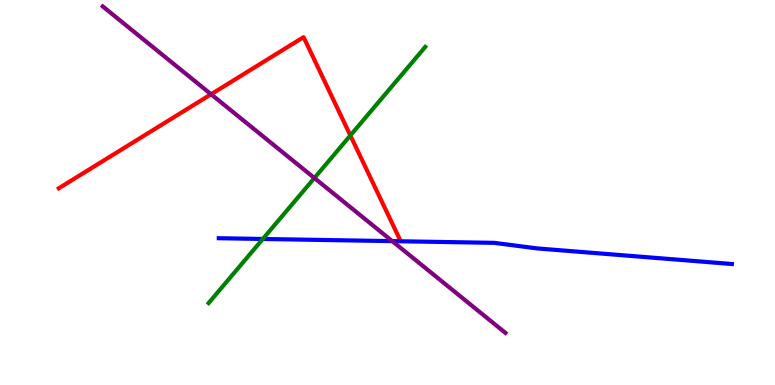[{'lines': ['blue', 'red'], 'intersections': []}, {'lines': ['green', 'red'], 'intersections': [{'x': 4.52, 'y': 6.48}]}, {'lines': ['purple', 'red'], 'intersections': [{'x': 2.72, 'y': 7.55}]}, {'lines': ['blue', 'green'], 'intersections': [{'x': 3.39, 'y': 3.79}]}, {'lines': ['blue', 'purple'], 'intersections': [{'x': 5.06, 'y': 3.74}]}, {'lines': ['green', 'purple'], 'intersections': [{'x': 4.06, 'y': 5.38}]}]